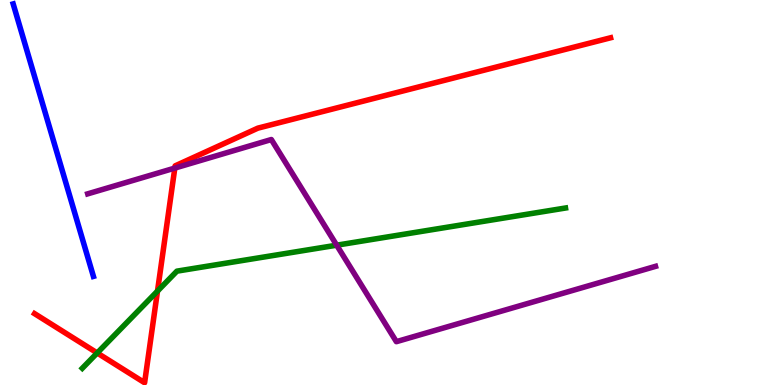[{'lines': ['blue', 'red'], 'intersections': []}, {'lines': ['green', 'red'], 'intersections': [{'x': 1.25, 'y': 0.832}, {'x': 2.03, 'y': 2.44}]}, {'lines': ['purple', 'red'], 'intersections': [{'x': 2.26, 'y': 5.63}]}, {'lines': ['blue', 'green'], 'intersections': []}, {'lines': ['blue', 'purple'], 'intersections': []}, {'lines': ['green', 'purple'], 'intersections': [{'x': 4.34, 'y': 3.63}]}]